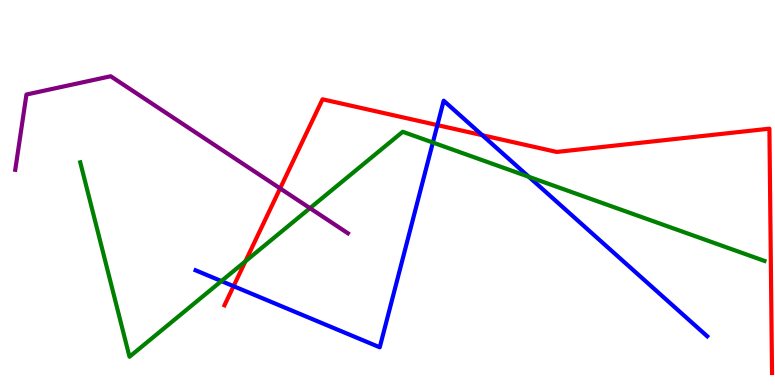[{'lines': ['blue', 'red'], 'intersections': [{'x': 3.01, 'y': 2.57}, {'x': 5.64, 'y': 6.75}, {'x': 6.22, 'y': 6.49}]}, {'lines': ['green', 'red'], 'intersections': [{'x': 3.17, 'y': 3.21}]}, {'lines': ['purple', 'red'], 'intersections': [{'x': 3.61, 'y': 5.11}]}, {'lines': ['blue', 'green'], 'intersections': [{'x': 2.86, 'y': 2.7}, {'x': 5.59, 'y': 6.3}, {'x': 6.82, 'y': 5.41}]}, {'lines': ['blue', 'purple'], 'intersections': []}, {'lines': ['green', 'purple'], 'intersections': [{'x': 4.0, 'y': 4.59}]}]